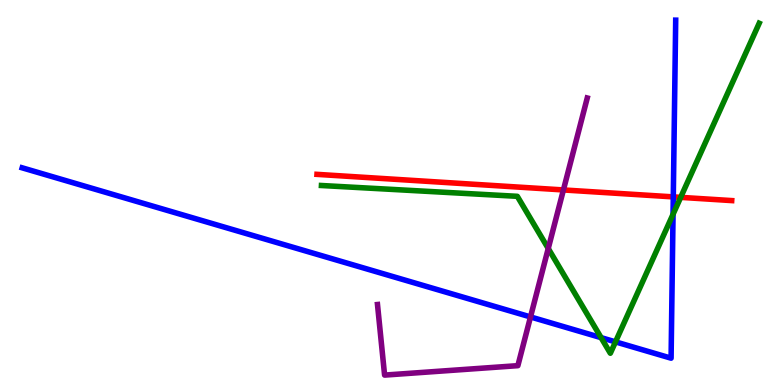[{'lines': ['blue', 'red'], 'intersections': [{'x': 8.69, 'y': 4.89}]}, {'lines': ['green', 'red'], 'intersections': [{'x': 8.78, 'y': 4.87}]}, {'lines': ['purple', 'red'], 'intersections': [{'x': 7.27, 'y': 5.07}]}, {'lines': ['blue', 'green'], 'intersections': [{'x': 7.76, 'y': 1.23}, {'x': 7.94, 'y': 1.12}, {'x': 8.68, 'y': 4.43}]}, {'lines': ['blue', 'purple'], 'intersections': [{'x': 6.85, 'y': 1.77}]}, {'lines': ['green', 'purple'], 'intersections': [{'x': 7.07, 'y': 3.55}]}]